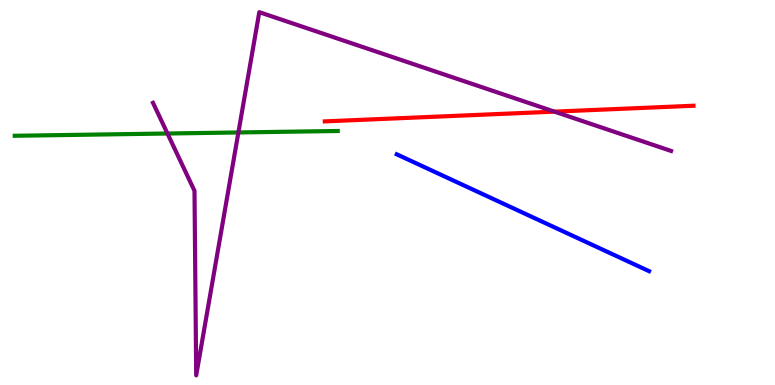[{'lines': ['blue', 'red'], 'intersections': []}, {'lines': ['green', 'red'], 'intersections': []}, {'lines': ['purple', 'red'], 'intersections': [{'x': 7.15, 'y': 7.1}]}, {'lines': ['blue', 'green'], 'intersections': []}, {'lines': ['blue', 'purple'], 'intersections': []}, {'lines': ['green', 'purple'], 'intersections': [{'x': 2.16, 'y': 6.53}, {'x': 3.08, 'y': 6.56}]}]